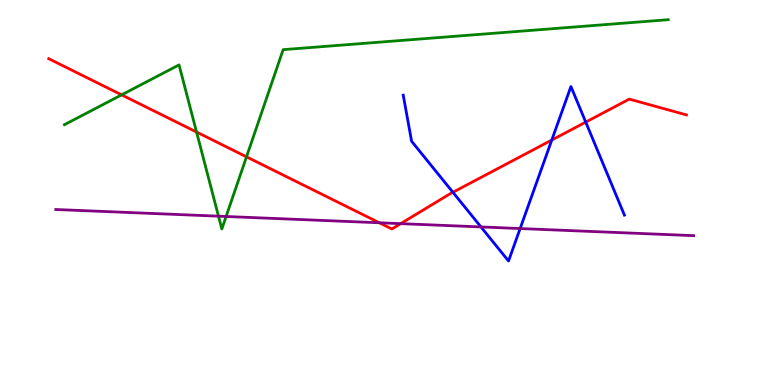[{'lines': ['blue', 'red'], 'intersections': [{'x': 5.84, 'y': 5.01}, {'x': 7.12, 'y': 6.36}, {'x': 7.56, 'y': 6.83}]}, {'lines': ['green', 'red'], 'intersections': [{'x': 1.57, 'y': 7.54}, {'x': 2.54, 'y': 6.57}, {'x': 3.18, 'y': 5.93}]}, {'lines': ['purple', 'red'], 'intersections': [{'x': 4.9, 'y': 4.21}, {'x': 5.17, 'y': 4.19}]}, {'lines': ['blue', 'green'], 'intersections': []}, {'lines': ['blue', 'purple'], 'intersections': [{'x': 6.21, 'y': 4.11}, {'x': 6.71, 'y': 4.06}]}, {'lines': ['green', 'purple'], 'intersections': [{'x': 2.82, 'y': 4.39}, {'x': 2.92, 'y': 4.38}]}]